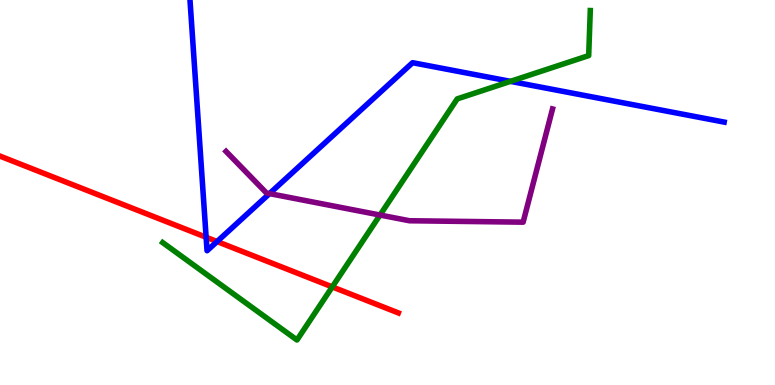[{'lines': ['blue', 'red'], 'intersections': [{'x': 2.66, 'y': 3.84}, {'x': 2.8, 'y': 3.73}]}, {'lines': ['green', 'red'], 'intersections': [{'x': 4.29, 'y': 2.55}]}, {'lines': ['purple', 'red'], 'intersections': []}, {'lines': ['blue', 'green'], 'intersections': [{'x': 6.59, 'y': 7.89}]}, {'lines': ['blue', 'purple'], 'intersections': [{'x': 3.48, 'y': 4.97}]}, {'lines': ['green', 'purple'], 'intersections': [{'x': 4.9, 'y': 4.41}]}]